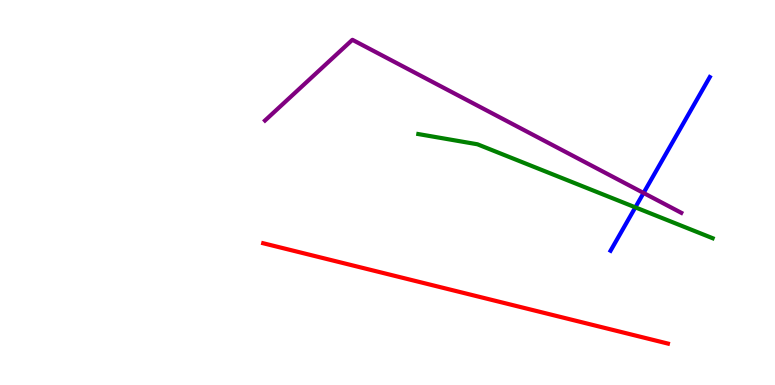[{'lines': ['blue', 'red'], 'intersections': []}, {'lines': ['green', 'red'], 'intersections': []}, {'lines': ['purple', 'red'], 'intersections': []}, {'lines': ['blue', 'green'], 'intersections': [{'x': 8.2, 'y': 4.61}]}, {'lines': ['blue', 'purple'], 'intersections': [{'x': 8.3, 'y': 4.99}]}, {'lines': ['green', 'purple'], 'intersections': []}]